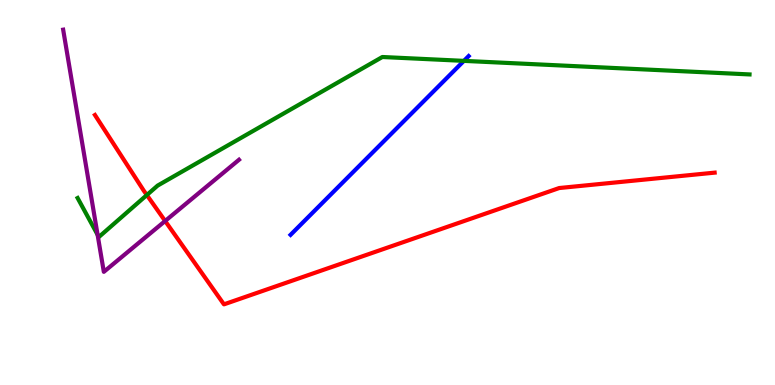[{'lines': ['blue', 'red'], 'intersections': []}, {'lines': ['green', 'red'], 'intersections': [{'x': 1.89, 'y': 4.93}]}, {'lines': ['purple', 'red'], 'intersections': [{'x': 2.13, 'y': 4.26}]}, {'lines': ['blue', 'green'], 'intersections': [{'x': 5.99, 'y': 8.42}]}, {'lines': ['blue', 'purple'], 'intersections': []}, {'lines': ['green', 'purple'], 'intersections': [{'x': 1.26, 'y': 3.9}]}]